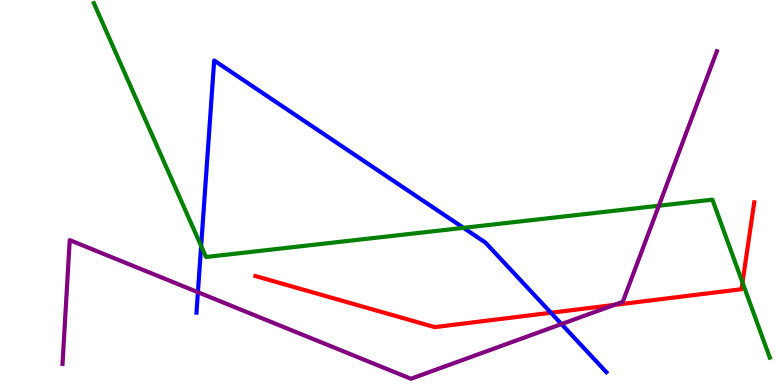[{'lines': ['blue', 'red'], 'intersections': [{'x': 7.11, 'y': 1.88}]}, {'lines': ['green', 'red'], 'intersections': [{'x': 9.58, 'y': 2.66}]}, {'lines': ['purple', 'red'], 'intersections': [{'x': 7.92, 'y': 2.08}]}, {'lines': ['blue', 'green'], 'intersections': [{'x': 2.6, 'y': 3.61}, {'x': 5.98, 'y': 4.08}]}, {'lines': ['blue', 'purple'], 'intersections': [{'x': 2.55, 'y': 2.41}, {'x': 7.25, 'y': 1.58}]}, {'lines': ['green', 'purple'], 'intersections': [{'x': 8.5, 'y': 4.66}]}]